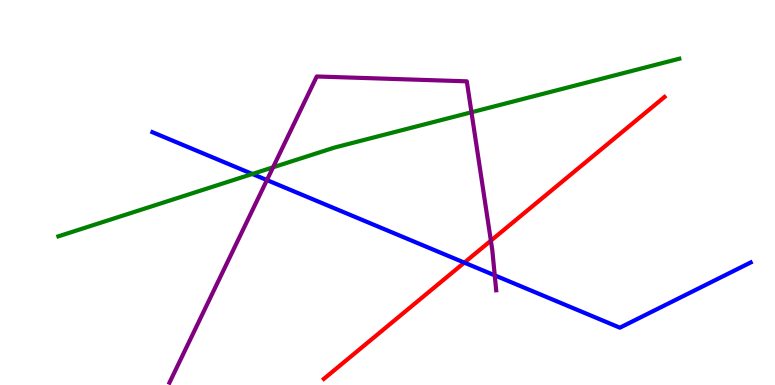[{'lines': ['blue', 'red'], 'intersections': [{'x': 5.99, 'y': 3.18}]}, {'lines': ['green', 'red'], 'intersections': []}, {'lines': ['purple', 'red'], 'intersections': [{'x': 6.33, 'y': 3.75}]}, {'lines': ['blue', 'green'], 'intersections': [{'x': 3.26, 'y': 5.48}]}, {'lines': ['blue', 'purple'], 'intersections': [{'x': 3.44, 'y': 5.32}, {'x': 6.38, 'y': 2.85}]}, {'lines': ['green', 'purple'], 'intersections': [{'x': 3.52, 'y': 5.65}, {'x': 6.08, 'y': 7.08}]}]